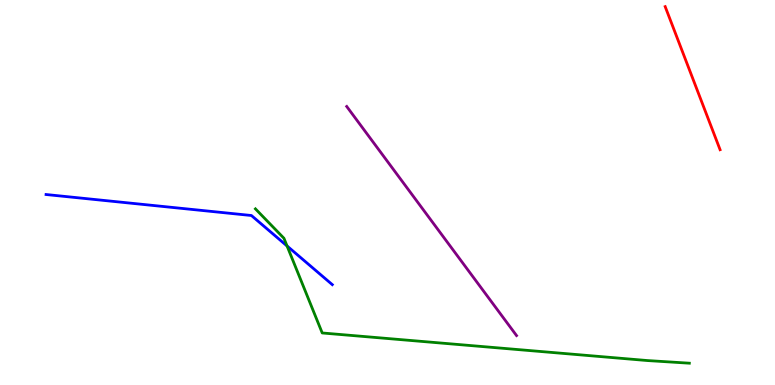[{'lines': ['blue', 'red'], 'intersections': []}, {'lines': ['green', 'red'], 'intersections': []}, {'lines': ['purple', 'red'], 'intersections': []}, {'lines': ['blue', 'green'], 'intersections': [{'x': 3.7, 'y': 3.61}]}, {'lines': ['blue', 'purple'], 'intersections': []}, {'lines': ['green', 'purple'], 'intersections': []}]